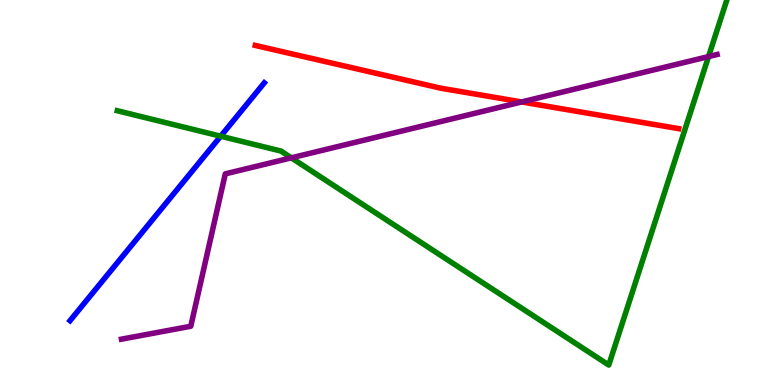[{'lines': ['blue', 'red'], 'intersections': []}, {'lines': ['green', 'red'], 'intersections': []}, {'lines': ['purple', 'red'], 'intersections': [{'x': 6.73, 'y': 7.35}]}, {'lines': ['blue', 'green'], 'intersections': [{'x': 2.85, 'y': 6.46}]}, {'lines': ['blue', 'purple'], 'intersections': []}, {'lines': ['green', 'purple'], 'intersections': [{'x': 3.76, 'y': 5.9}, {'x': 9.14, 'y': 8.53}]}]